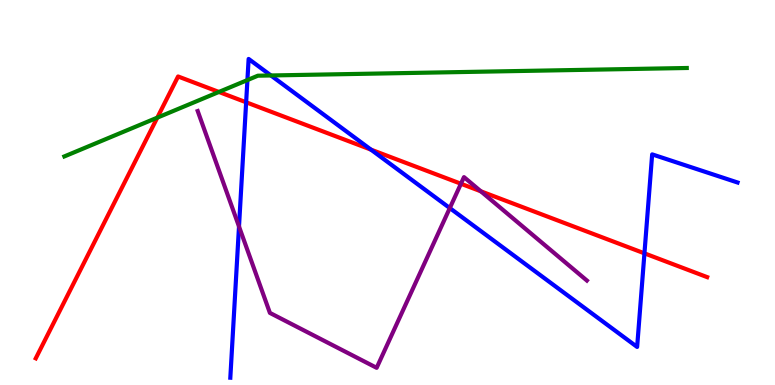[{'lines': ['blue', 'red'], 'intersections': [{'x': 3.18, 'y': 7.34}, {'x': 4.79, 'y': 6.11}, {'x': 8.32, 'y': 3.42}]}, {'lines': ['green', 'red'], 'intersections': [{'x': 2.03, 'y': 6.94}, {'x': 2.82, 'y': 7.61}]}, {'lines': ['purple', 'red'], 'intersections': [{'x': 5.95, 'y': 5.23}, {'x': 6.2, 'y': 5.03}]}, {'lines': ['blue', 'green'], 'intersections': [{'x': 3.19, 'y': 7.92}, {'x': 3.5, 'y': 8.04}]}, {'lines': ['blue', 'purple'], 'intersections': [{'x': 3.08, 'y': 4.12}, {'x': 5.8, 'y': 4.6}]}, {'lines': ['green', 'purple'], 'intersections': []}]